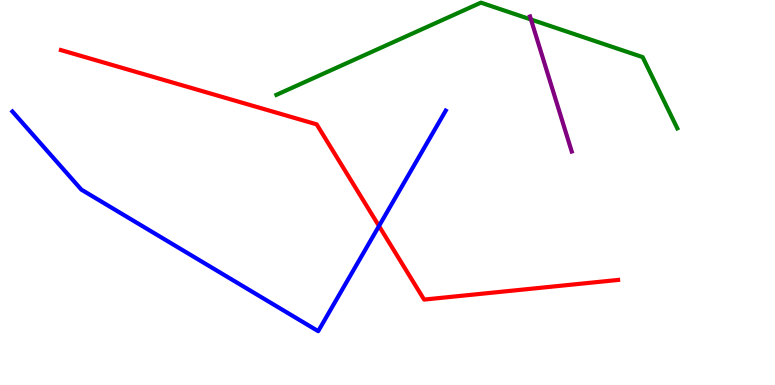[{'lines': ['blue', 'red'], 'intersections': [{'x': 4.89, 'y': 4.13}]}, {'lines': ['green', 'red'], 'intersections': []}, {'lines': ['purple', 'red'], 'intersections': []}, {'lines': ['blue', 'green'], 'intersections': []}, {'lines': ['blue', 'purple'], 'intersections': []}, {'lines': ['green', 'purple'], 'intersections': [{'x': 6.85, 'y': 9.49}]}]